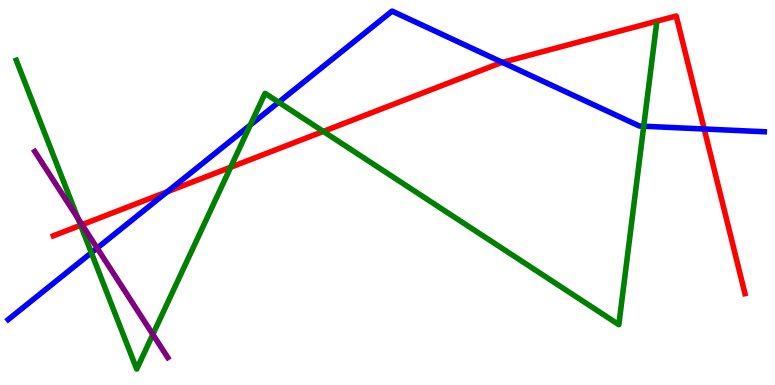[{'lines': ['blue', 'red'], 'intersections': [{'x': 2.16, 'y': 5.02}, {'x': 6.48, 'y': 8.38}, {'x': 9.09, 'y': 6.65}]}, {'lines': ['green', 'red'], 'intersections': [{'x': 1.04, 'y': 4.15}, {'x': 2.98, 'y': 5.66}, {'x': 4.17, 'y': 6.59}]}, {'lines': ['purple', 'red'], 'intersections': [{'x': 1.06, 'y': 4.16}]}, {'lines': ['blue', 'green'], 'intersections': [{'x': 1.18, 'y': 3.43}, {'x': 3.23, 'y': 6.75}, {'x': 3.6, 'y': 7.34}, {'x': 8.31, 'y': 6.72}]}, {'lines': ['blue', 'purple'], 'intersections': [{'x': 1.25, 'y': 3.56}]}, {'lines': ['green', 'purple'], 'intersections': [{'x': 1.01, 'y': 4.33}, {'x': 1.97, 'y': 1.31}]}]